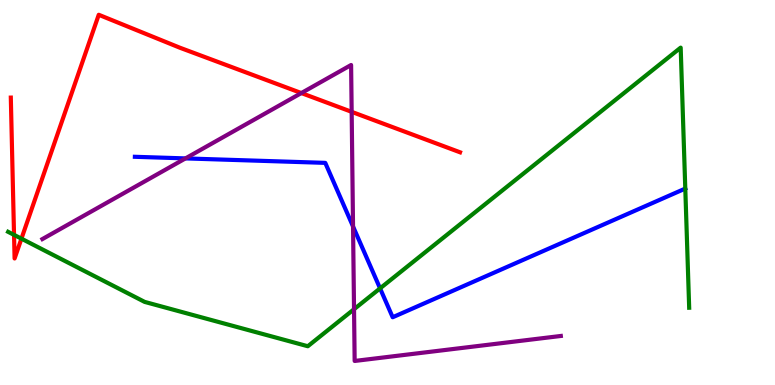[{'lines': ['blue', 'red'], 'intersections': []}, {'lines': ['green', 'red'], 'intersections': [{'x': 0.181, 'y': 3.9}, {'x': 0.277, 'y': 3.8}]}, {'lines': ['purple', 'red'], 'intersections': [{'x': 3.89, 'y': 7.58}, {'x': 4.54, 'y': 7.1}]}, {'lines': ['blue', 'green'], 'intersections': [{'x': 4.9, 'y': 2.51}]}, {'lines': ['blue', 'purple'], 'intersections': [{'x': 2.39, 'y': 5.89}, {'x': 4.56, 'y': 4.12}]}, {'lines': ['green', 'purple'], 'intersections': [{'x': 4.57, 'y': 1.97}]}]